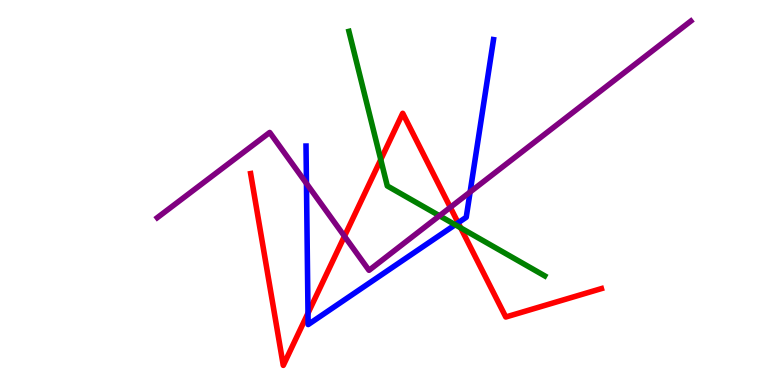[{'lines': ['blue', 'red'], 'intersections': [{'x': 3.97, 'y': 1.87}, {'x': 5.91, 'y': 4.21}]}, {'lines': ['green', 'red'], 'intersections': [{'x': 4.91, 'y': 5.85}, {'x': 5.94, 'y': 4.08}]}, {'lines': ['purple', 'red'], 'intersections': [{'x': 4.44, 'y': 3.86}, {'x': 5.81, 'y': 4.61}]}, {'lines': ['blue', 'green'], 'intersections': [{'x': 5.87, 'y': 4.16}]}, {'lines': ['blue', 'purple'], 'intersections': [{'x': 3.95, 'y': 5.23}, {'x': 6.07, 'y': 5.01}]}, {'lines': ['green', 'purple'], 'intersections': [{'x': 5.67, 'y': 4.4}]}]